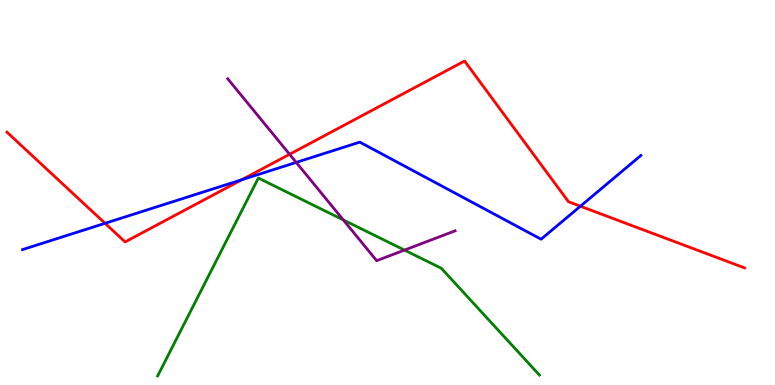[{'lines': ['blue', 'red'], 'intersections': [{'x': 1.36, 'y': 4.2}, {'x': 3.12, 'y': 5.33}, {'x': 7.49, 'y': 4.64}]}, {'lines': ['green', 'red'], 'intersections': []}, {'lines': ['purple', 'red'], 'intersections': [{'x': 3.74, 'y': 5.99}]}, {'lines': ['blue', 'green'], 'intersections': []}, {'lines': ['blue', 'purple'], 'intersections': [{'x': 3.82, 'y': 5.78}]}, {'lines': ['green', 'purple'], 'intersections': [{'x': 4.43, 'y': 4.29}, {'x': 5.22, 'y': 3.5}]}]